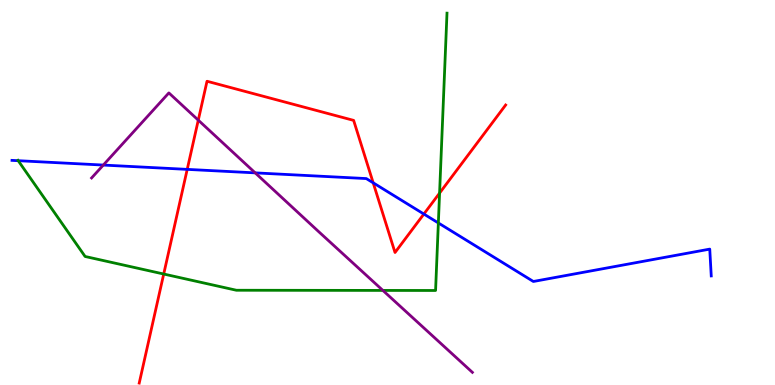[{'lines': ['blue', 'red'], 'intersections': [{'x': 2.42, 'y': 5.6}, {'x': 4.82, 'y': 5.25}, {'x': 5.47, 'y': 4.44}]}, {'lines': ['green', 'red'], 'intersections': [{'x': 2.11, 'y': 2.88}, {'x': 5.67, 'y': 4.98}]}, {'lines': ['purple', 'red'], 'intersections': [{'x': 2.56, 'y': 6.88}]}, {'lines': ['blue', 'green'], 'intersections': [{'x': 0.235, 'y': 5.83}, {'x': 5.66, 'y': 4.21}]}, {'lines': ['blue', 'purple'], 'intersections': [{'x': 1.33, 'y': 5.71}, {'x': 3.29, 'y': 5.51}]}, {'lines': ['green', 'purple'], 'intersections': [{'x': 4.94, 'y': 2.46}]}]